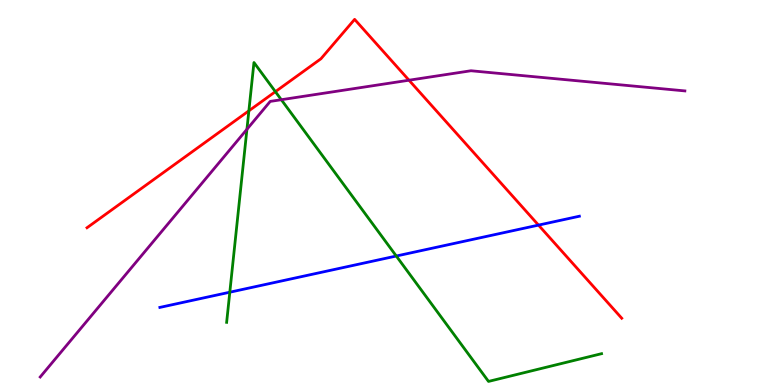[{'lines': ['blue', 'red'], 'intersections': [{'x': 6.95, 'y': 4.15}]}, {'lines': ['green', 'red'], 'intersections': [{'x': 3.21, 'y': 7.12}, {'x': 3.55, 'y': 7.62}]}, {'lines': ['purple', 'red'], 'intersections': [{'x': 5.28, 'y': 7.92}]}, {'lines': ['blue', 'green'], 'intersections': [{'x': 2.97, 'y': 2.41}, {'x': 5.11, 'y': 3.35}]}, {'lines': ['blue', 'purple'], 'intersections': []}, {'lines': ['green', 'purple'], 'intersections': [{'x': 3.19, 'y': 6.64}, {'x': 3.63, 'y': 7.41}]}]